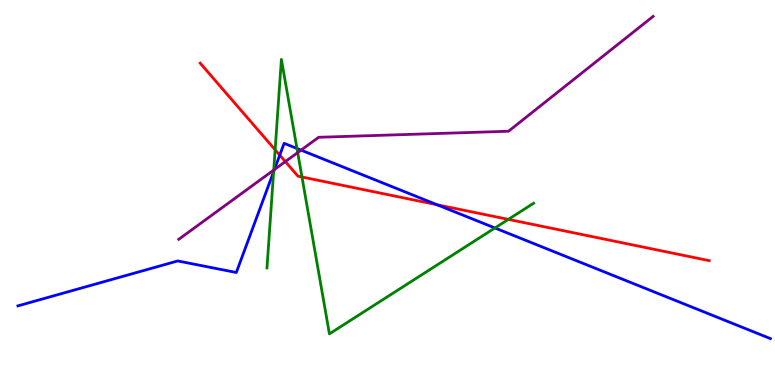[{'lines': ['blue', 'red'], 'intersections': [{'x': 3.61, 'y': 5.97}, {'x': 5.64, 'y': 4.68}]}, {'lines': ['green', 'red'], 'intersections': [{'x': 3.55, 'y': 6.11}, {'x': 3.9, 'y': 5.4}, {'x': 6.56, 'y': 4.3}]}, {'lines': ['purple', 'red'], 'intersections': [{'x': 3.68, 'y': 5.8}]}, {'lines': ['blue', 'green'], 'intersections': [{'x': 3.53, 'y': 5.54}, {'x': 3.83, 'y': 6.14}, {'x': 6.39, 'y': 4.08}]}, {'lines': ['blue', 'purple'], 'intersections': [{'x': 3.54, 'y': 5.6}, {'x': 3.88, 'y': 6.1}]}, {'lines': ['green', 'purple'], 'intersections': [{'x': 3.53, 'y': 5.58}, {'x': 3.84, 'y': 6.04}]}]